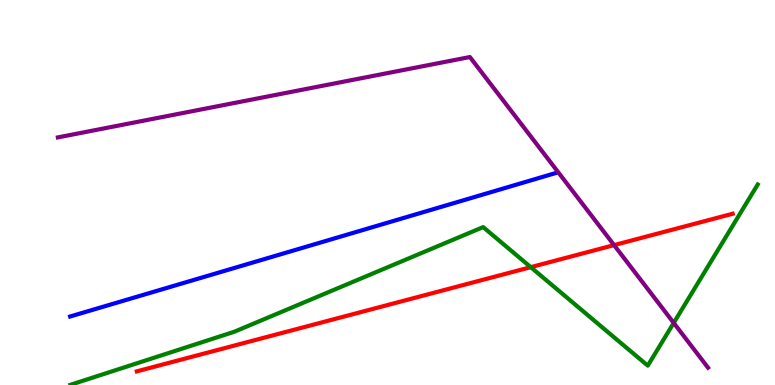[{'lines': ['blue', 'red'], 'intersections': []}, {'lines': ['green', 'red'], 'intersections': [{'x': 6.85, 'y': 3.06}]}, {'lines': ['purple', 'red'], 'intersections': [{'x': 7.92, 'y': 3.63}]}, {'lines': ['blue', 'green'], 'intersections': []}, {'lines': ['blue', 'purple'], 'intersections': []}, {'lines': ['green', 'purple'], 'intersections': [{'x': 8.69, 'y': 1.61}]}]